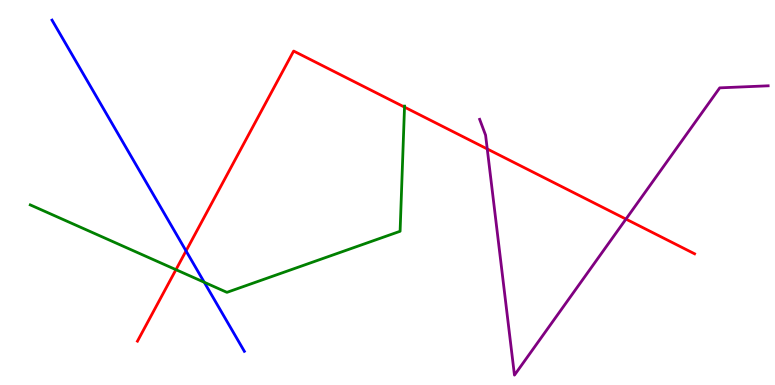[{'lines': ['blue', 'red'], 'intersections': [{'x': 2.4, 'y': 3.48}]}, {'lines': ['green', 'red'], 'intersections': [{'x': 2.27, 'y': 3.0}, {'x': 5.22, 'y': 7.22}]}, {'lines': ['purple', 'red'], 'intersections': [{'x': 6.29, 'y': 6.13}, {'x': 8.08, 'y': 4.31}]}, {'lines': ['blue', 'green'], 'intersections': [{'x': 2.64, 'y': 2.67}]}, {'lines': ['blue', 'purple'], 'intersections': []}, {'lines': ['green', 'purple'], 'intersections': []}]